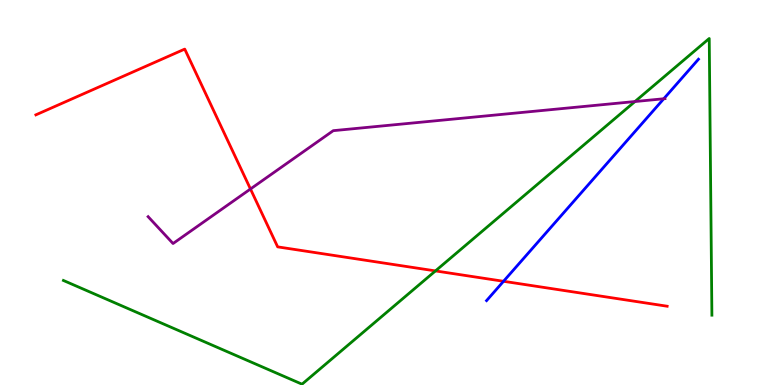[{'lines': ['blue', 'red'], 'intersections': [{'x': 6.5, 'y': 2.69}]}, {'lines': ['green', 'red'], 'intersections': [{'x': 5.62, 'y': 2.96}]}, {'lines': ['purple', 'red'], 'intersections': [{'x': 3.23, 'y': 5.09}]}, {'lines': ['blue', 'green'], 'intersections': []}, {'lines': ['blue', 'purple'], 'intersections': [{'x': 8.56, 'y': 7.43}]}, {'lines': ['green', 'purple'], 'intersections': [{'x': 8.19, 'y': 7.36}]}]